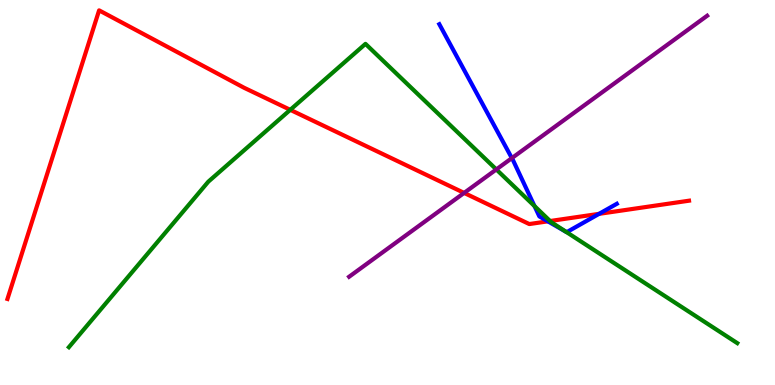[{'lines': ['blue', 'red'], 'intersections': [{'x': 7.07, 'y': 4.25}, {'x': 7.73, 'y': 4.45}]}, {'lines': ['green', 'red'], 'intersections': [{'x': 3.75, 'y': 7.15}, {'x': 7.1, 'y': 4.26}]}, {'lines': ['purple', 'red'], 'intersections': [{'x': 5.99, 'y': 4.99}]}, {'lines': ['blue', 'green'], 'intersections': [{'x': 6.9, 'y': 4.65}, {'x': 7.31, 'y': 3.98}]}, {'lines': ['blue', 'purple'], 'intersections': [{'x': 6.6, 'y': 5.89}]}, {'lines': ['green', 'purple'], 'intersections': [{'x': 6.4, 'y': 5.6}]}]